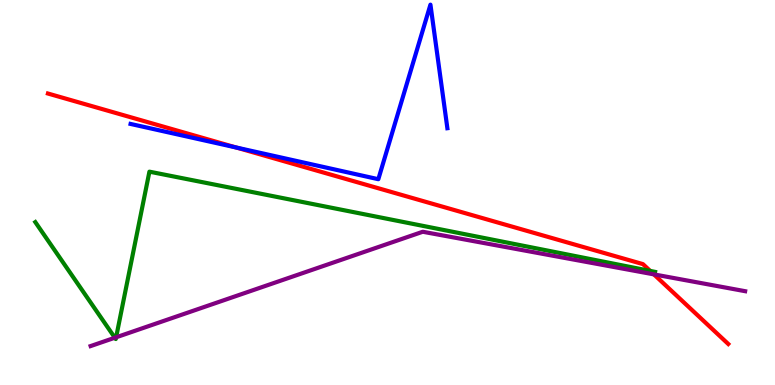[{'lines': ['blue', 'red'], 'intersections': [{'x': 3.05, 'y': 6.17}]}, {'lines': ['green', 'red'], 'intersections': [{'x': 8.39, 'y': 2.96}]}, {'lines': ['purple', 'red'], 'intersections': [{'x': 8.44, 'y': 2.87}]}, {'lines': ['blue', 'green'], 'intersections': []}, {'lines': ['blue', 'purple'], 'intersections': []}, {'lines': ['green', 'purple'], 'intersections': [{'x': 1.48, 'y': 1.23}, {'x': 1.5, 'y': 1.24}]}]